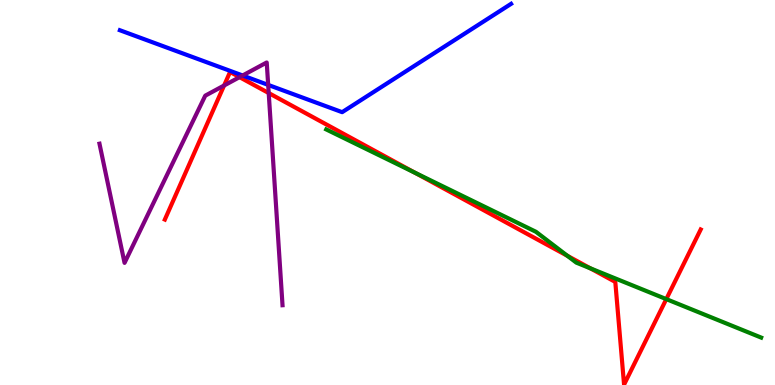[{'lines': ['blue', 'red'], 'intersections': []}, {'lines': ['green', 'red'], 'intersections': [{'x': 5.35, 'y': 5.52}, {'x': 7.32, 'y': 3.36}, {'x': 7.62, 'y': 3.03}, {'x': 8.6, 'y': 2.23}]}, {'lines': ['purple', 'red'], 'intersections': [{'x': 2.89, 'y': 7.78}, {'x': 3.09, 'y': 8.0}, {'x': 3.47, 'y': 7.58}]}, {'lines': ['blue', 'green'], 'intersections': []}, {'lines': ['blue', 'purple'], 'intersections': [{'x': 3.13, 'y': 8.04}, {'x': 3.46, 'y': 7.79}]}, {'lines': ['green', 'purple'], 'intersections': []}]